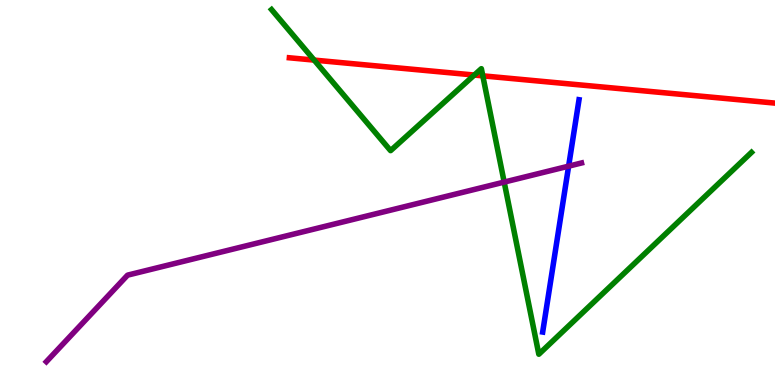[{'lines': ['blue', 'red'], 'intersections': []}, {'lines': ['green', 'red'], 'intersections': [{'x': 4.05, 'y': 8.44}, {'x': 6.12, 'y': 8.05}, {'x': 6.23, 'y': 8.03}]}, {'lines': ['purple', 'red'], 'intersections': []}, {'lines': ['blue', 'green'], 'intersections': []}, {'lines': ['blue', 'purple'], 'intersections': [{'x': 7.34, 'y': 5.68}]}, {'lines': ['green', 'purple'], 'intersections': [{'x': 6.51, 'y': 5.27}]}]